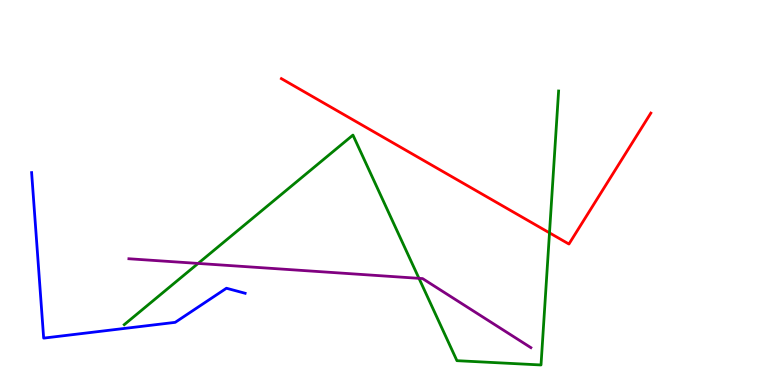[{'lines': ['blue', 'red'], 'intersections': []}, {'lines': ['green', 'red'], 'intersections': [{'x': 7.09, 'y': 3.95}]}, {'lines': ['purple', 'red'], 'intersections': []}, {'lines': ['blue', 'green'], 'intersections': []}, {'lines': ['blue', 'purple'], 'intersections': []}, {'lines': ['green', 'purple'], 'intersections': [{'x': 2.56, 'y': 3.16}, {'x': 5.41, 'y': 2.77}]}]